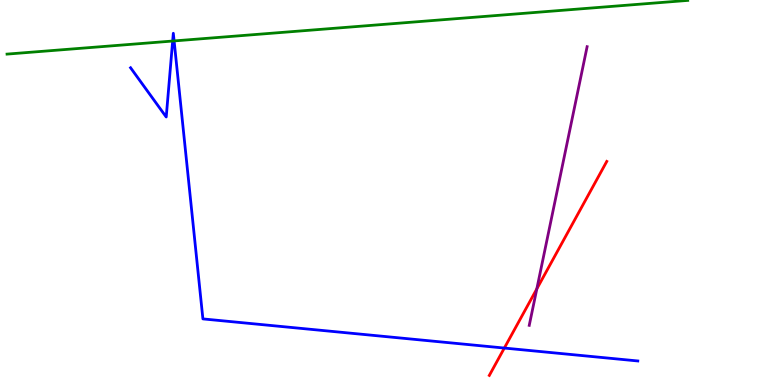[{'lines': ['blue', 'red'], 'intersections': [{'x': 6.51, 'y': 0.96}]}, {'lines': ['green', 'red'], 'intersections': []}, {'lines': ['purple', 'red'], 'intersections': [{'x': 6.93, 'y': 2.5}]}, {'lines': ['blue', 'green'], 'intersections': [{'x': 2.23, 'y': 8.93}, {'x': 2.25, 'y': 8.94}]}, {'lines': ['blue', 'purple'], 'intersections': []}, {'lines': ['green', 'purple'], 'intersections': []}]